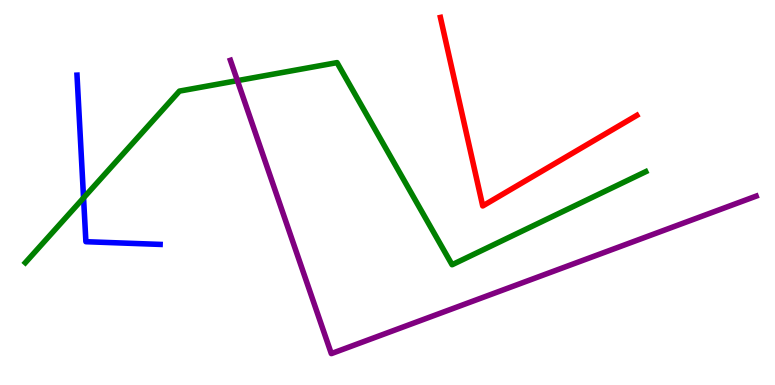[{'lines': ['blue', 'red'], 'intersections': []}, {'lines': ['green', 'red'], 'intersections': []}, {'lines': ['purple', 'red'], 'intersections': []}, {'lines': ['blue', 'green'], 'intersections': [{'x': 1.08, 'y': 4.86}]}, {'lines': ['blue', 'purple'], 'intersections': []}, {'lines': ['green', 'purple'], 'intersections': [{'x': 3.06, 'y': 7.91}]}]